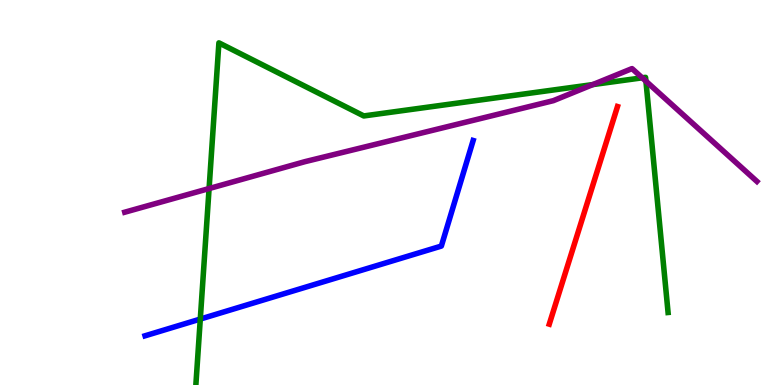[{'lines': ['blue', 'red'], 'intersections': []}, {'lines': ['green', 'red'], 'intersections': []}, {'lines': ['purple', 'red'], 'intersections': []}, {'lines': ['blue', 'green'], 'intersections': [{'x': 2.58, 'y': 1.71}]}, {'lines': ['blue', 'purple'], 'intersections': []}, {'lines': ['green', 'purple'], 'intersections': [{'x': 2.7, 'y': 5.1}, {'x': 7.65, 'y': 7.8}, {'x': 8.29, 'y': 7.98}, {'x': 8.33, 'y': 7.89}]}]